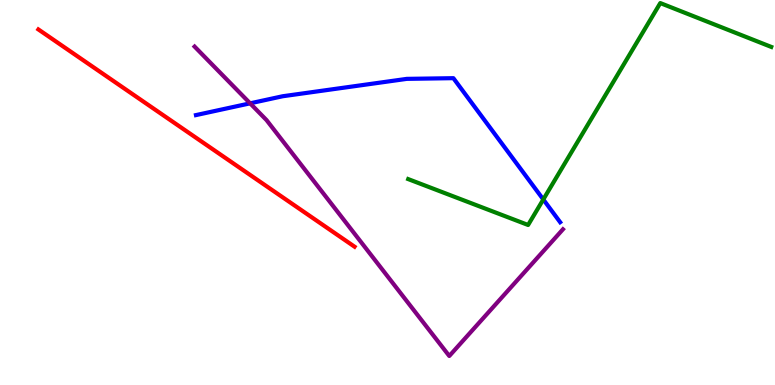[{'lines': ['blue', 'red'], 'intersections': []}, {'lines': ['green', 'red'], 'intersections': []}, {'lines': ['purple', 'red'], 'intersections': []}, {'lines': ['blue', 'green'], 'intersections': [{'x': 7.01, 'y': 4.82}]}, {'lines': ['blue', 'purple'], 'intersections': [{'x': 3.23, 'y': 7.32}]}, {'lines': ['green', 'purple'], 'intersections': []}]